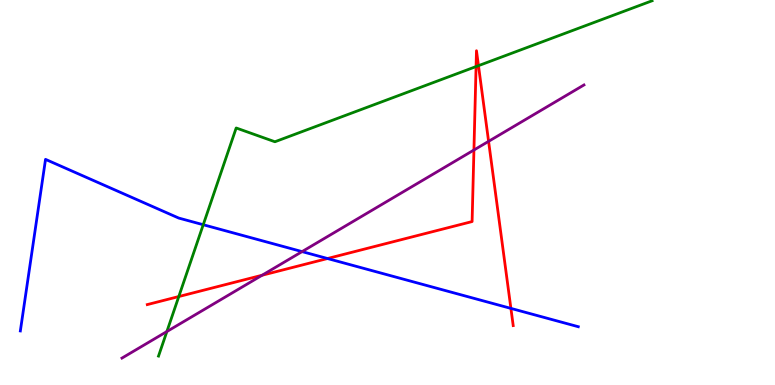[{'lines': ['blue', 'red'], 'intersections': [{'x': 4.23, 'y': 3.29}, {'x': 6.59, 'y': 1.99}]}, {'lines': ['green', 'red'], 'intersections': [{'x': 2.31, 'y': 2.3}, {'x': 6.14, 'y': 8.27}, {'x': 6.17, 'y': 8.29}]}, {'lines': ['purple', 'red'], 'intersections': [{'x': 3.38, 'y': 2.85}, {'x': 6.12, 'y': 6.1}, {'x': 6.3, 'y': 6.33}]}, {'lines': ['blue', 'green'], 'intersections': [{'x': 2.62, 'y': 4.16}]}, {'lines': ['blue', 'purple'], 'intersections': [{'x': 3.9, 'y': 3.46}]}, {'lines': ['green', 'purple'], 'intersections': [{'x': 2.15, 'y': 1.39}]}]